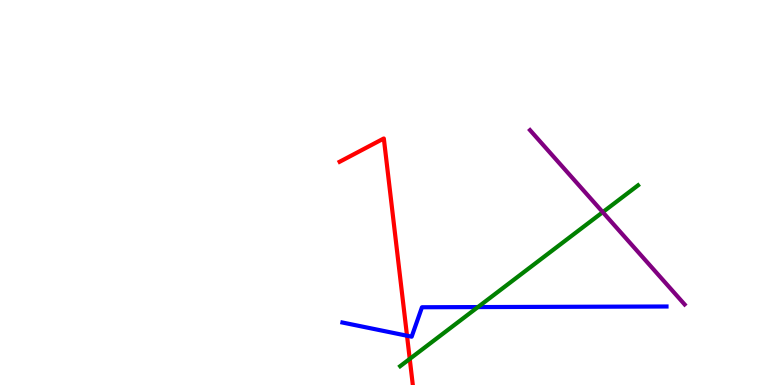[{'lines': ['blue', 'red'], 'intersections': [{'x': 5.25, 'y': 1.28}]}, {'lines': ['green', 'red'], 'intersections': [{'x': 5.29, 'y': 0.678}]}, {'lines': ['purple', 'red'], 'intersections': []}, {'lines': ['blue', 'green'], 'intersections': [{'x': 6.17, 'y': 2.02}]}, {'lines': ['blue', 'purple'], 'intersections': []}, {'lines': ['green', 'purple'], 'intersections': [{'x': 7.78, 'y': 4.49}]}]